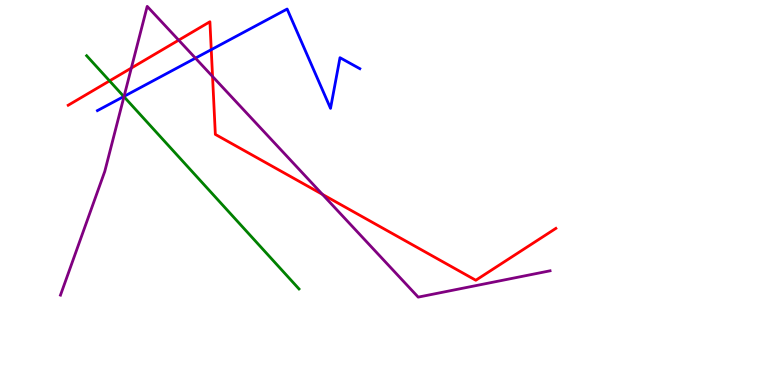[{'lines': ['blue', 'red'], 'intersections': [{'x': 2.73, 'y': 8.71}]}, {'lines': ['green', 'red'], 'intersections': [{'x': 1.41, 'y': 7.9}]}, {'lines': ['purple', 'red'], 'intersections': [{'x': 1.69, 'y': 8.23}, {'x': 2.31, 'y': 8.96}, {'x': 2.74, 'y': 8.01}, {'x': 4.16, 'y': 4.95}]}, {'lines': ['blue', 'green'], 'intersections': [{'x': 1.6, 'y': 7.49}]}, {'lines': ['blue', 'purple'], 'intersections': [{'x': 1.6, 'y': 7.5}, {'x': 2.52, 'y': 8.49}]}, {'lines': ['green', 'purple'], 'intersections': [{'x': 1.6, 'y': 7.49}]}]